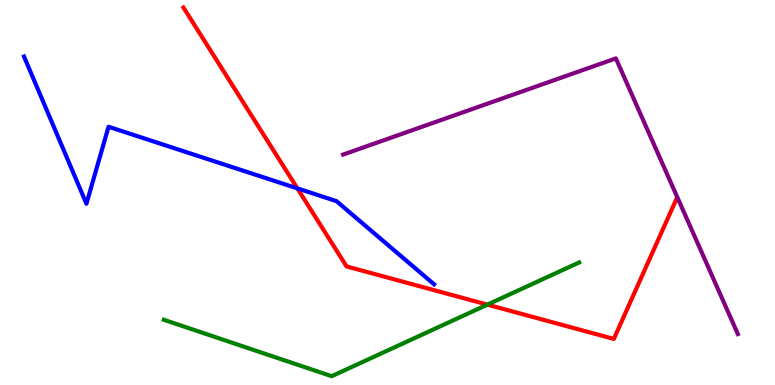[{'lines': ['blue', 'red'], 'intersections': [{'x': 3.84, 'y': 5.11}]}, {'lines': ['green', 'red'], 'intersections': [{'x': 6.29, 'y': 2.09}]}, {'lines': ['purple', 'red'], 'intersections': []}, {'lines': ['blue', 'green'], 'intersections': []}, {'lines': ['blue', 'purple'], 'intersections': []}, {'lines': ['green', 'purple'], 'intersections': []}]